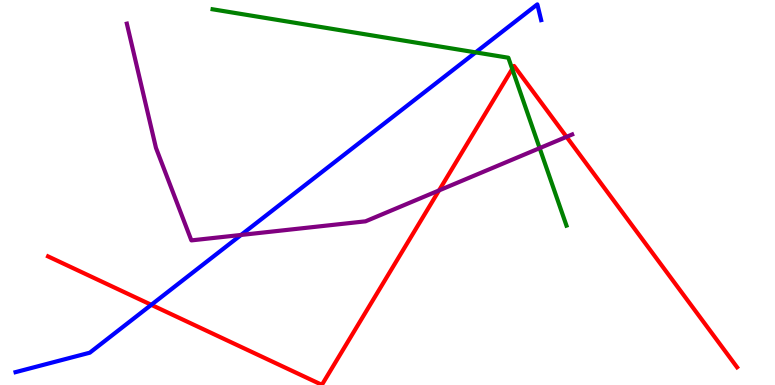[{'lines': ['blue', 'red'], 'intersections': [{'x': 1.95, 'y': 2.08}]}, {'lines': ['green', 'red'], 'intersections': [{'x': 6.61, 'y': 8.21}]}, {'lines': ['purple', 'red'], 'intersections': [{'x': 5.67, 'y': 5.05}, {'x': 7.31, 'y': 6.45}]}, {'lines': ['blue', 'green'], 'intersections': [{'x': 6.14, 'y': 8.64}]}, {'lines': ['blue', 'purple'], 'intersections': [{'x': 3.11, 'y': 3.9}]}, {'lines': ['green', 'purple'], 'intersections': [{'x': 6.96, 'y': 6.15}]}]